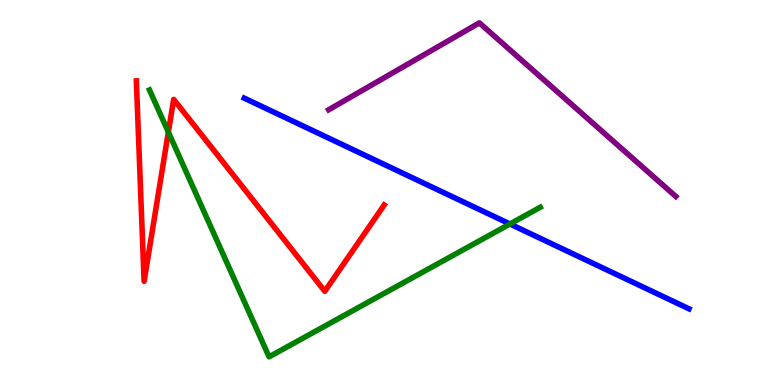[{'lines': ['blue', 'red'], 'intersections': []}, {'lines': ['green', 'red'], 'intersections': [{'x': 2.17, 'y': 6.57}]}, {'lines': ['purple', 'red'], 'intersections': []}, {'lines': ['blue', 'green'], 'intersections': [{'x': 6.58, 'y': 4.18}]}, {'lines': ['blue', 'purple'], 'intersections': []}, {'lines': ['green', 'purple'], 'intersections': []}]